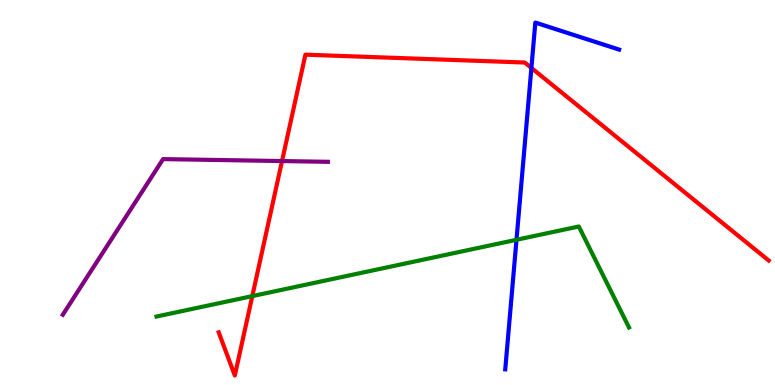[{'lines': ['blue', 'red'], 'intersections': [{'x': 6.86, 'y': 8.24}]}, {'lines': ['green', 'red'], 'intersections': [{'x': 3.26, 'y': 2.31}]}, {'lines': ['purple', 'red'], 'intersections': [{'x': 3.64, 'y': 5.82}]}, {'lines': ['blue', 'green'], 'intersections': [{'x': 6.66, 'y': 3.77}]}, {'lines': ['blue', 'purple'], 'intersections': []}, {'lines': ['green', 'purple'], 'intersections': []}]